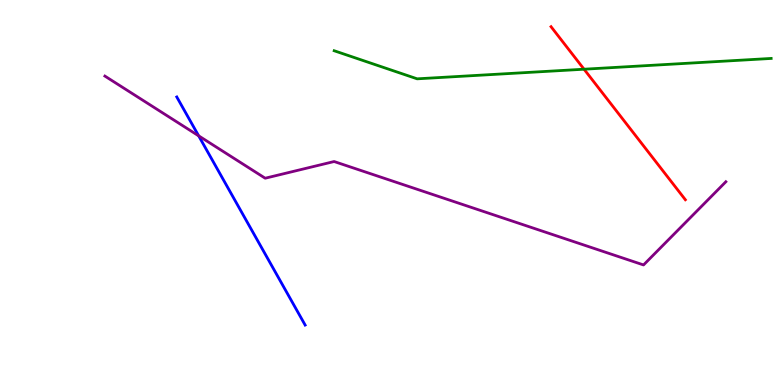[{'lines': ['blue', 'red'], 'intersections': []}, {'lines': ['green', 'red'], 'intersections': [{'x': 7.54, 'y': 8.2}]}, {'lines': ['purple', 'red'], 'intersections': []}, {'lines': ['blue', 'green'], 'intersections': []}, {'lines': ['blue', 'purple'], 'intersections': [{'x': 2.56, 'y': 6.47}]}, {'lines': ['green', 'purple'], 'intersections': []}]